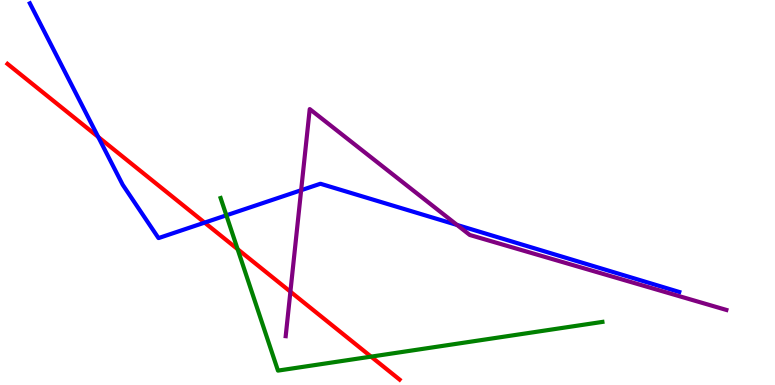[{'lines': ['blue', 'red'], 'intersections': [{'x': 1.27, 'y': 6.44}, {'x': 2.64, 'y': 4.22}]}, {'lines': ['green', 'red'], 'intersections': [{'x': 3.07, 'y': 3.53}, {'x': 4.79, 'y': 0.737}]}, {'lines': ['purple', 'red'], 'intersections': [{'x': 3.75, 'y': 2.42}]}, {'lines': ['blue', 'green'], 'intersections': [{'x': 2.92, 'y': 4.41}]}, {'lines': ['blue', 'purple'], 'intersections': [{'x': 3.89, 'y': 5.06}, {'x': 5.9, 'y': 4.16}]}, {'lines': ['green', 'purple'], 'intersections': []}]